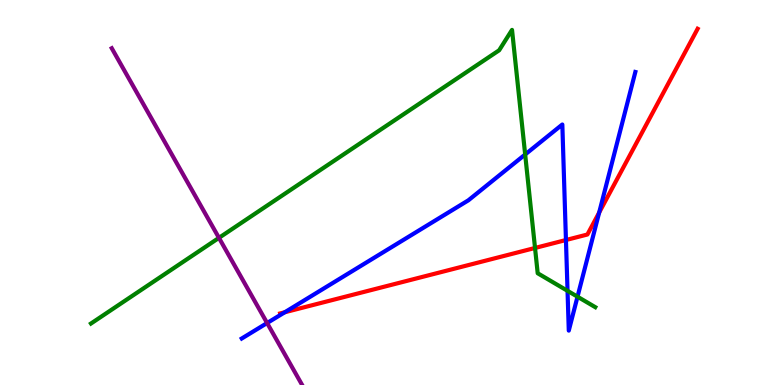[{'lines': ['blue', 'red'], 'intersections': [{'x': 3.67, 'y': 1.89}, {'x': 7.3, 'y': 3.77}, {'x': 7.73, 'y': 4.48}]}, {'lines': ['green', 'red'], 'intersections': [{'x': 6.9, 'y': 3.56}]}, {'lines': ['purple', 'red'], 'intersections': []}, {'lines': ['blue', 'green'], 'intersections': [{'x': 6.78, 'y': 5.99}, {'x': 7.32, 'y': 2.45}, {'x': 7.45, 'y': 2.29}]}, {'lines': ['blue', 'purple'], 'intersections': [{'x': 3.45, 'y': 1.61}]}, {'lines': ['green', 'purple'], 'intersections': [{'x': 2.83, 'y': 3.82}]}]